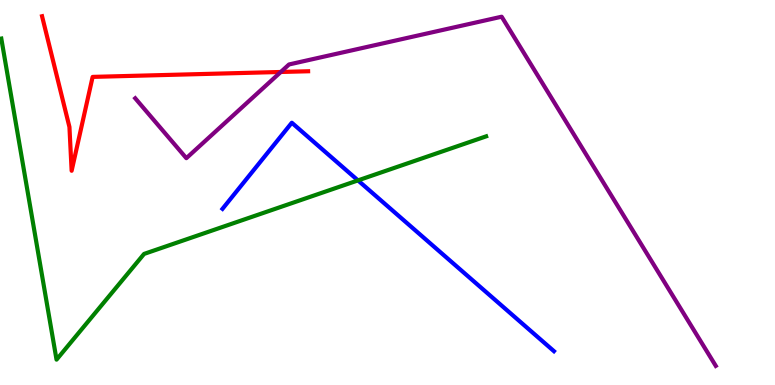[{'lines': ['blue', 'red'], 'intersections': []}, {'lines': ['green', 'red'], 'intersections': []}, {'lines': ['purple', 'red'], 'intersections': [{'x': 3.62, 'y': 8.13}]}, {'lines': ['blue', 'green'], 'intersections': [{'x': 4.62, 'y': 5.31}]}, {'lines': ['blue', 'purple'], 'intersections': []}, {'lines': ['green', 'purple'], 'intersections': []}]